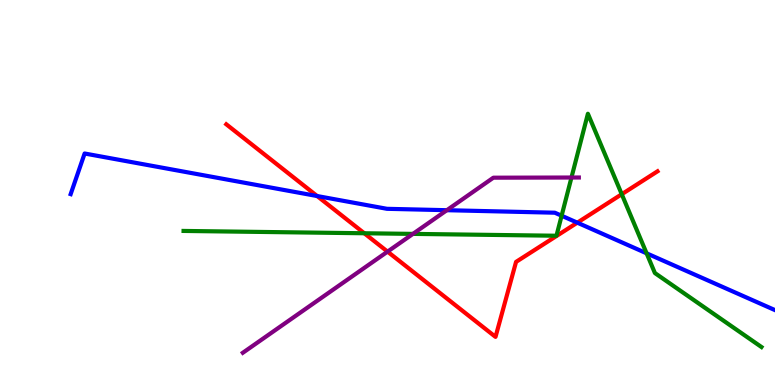[{'lines': ['blue', 'red'], 'intersections': [{'x': 4.09, 'y': 4.91}, {'x': 7.45, 'y': 4.22}]}, {'lines': ['green', 'red'], 'intersections': [{'x': 4.7, 'y': 3.94}, {'x': 8.02, 'y': 4.96}]}, {'lines': ['purple', 'red'], 'intersections': [{'x': 5.0, 'y': 3.46}]}, {'lines': ['blue', 'green'], 'intersections': [{'x': 7.25, 'y': 4.4}, {'x': 8.34, 'y': 3.42}]}, {'lines': ['blue', 'purple'], 'intersections': [{'x': 5.77, 'y': 4.54}]}, {'lines': ['green', 'purple'], 'intersections': [{'x': 5.33, 'y': 3.92}, {'x': 7.37, 'y': 5.39}]}]